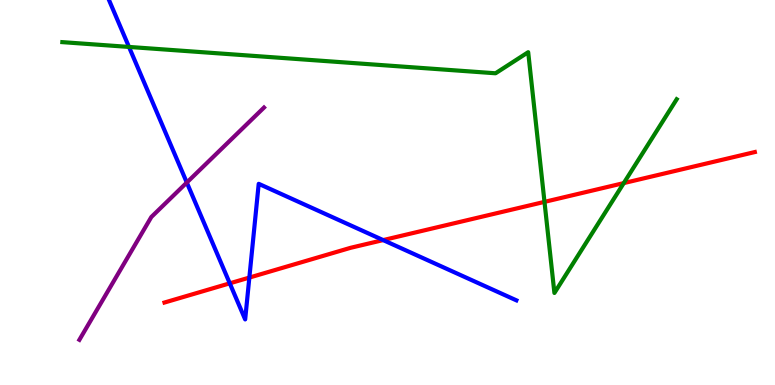[{'lines': ['blue', 'red'], 'intersections': [{'x': 2.96, 'y': 2.64}, {'x': 3.22, 'y': 2.79}, {'x': 4.94, 'y': 3.76}]}, {'lines': ['green', 'red'], 'intersections': [{'x': 7.03, 'y': 4.76}, {'x': 8.05, 'y': 5.24}]}, {'lines': ['purple', 'red'], 'intersections': []}, {'lines': ['blue', 'green'], 'intersections': [{'x': 1.66, 'y': 8.78}]}, {'lines': ['blue', 'purple'], 'intersections': [{'x': 2.41, 'y': 5.26}]}, {'lines': ['green', 'purple'], 'intersections': []}]